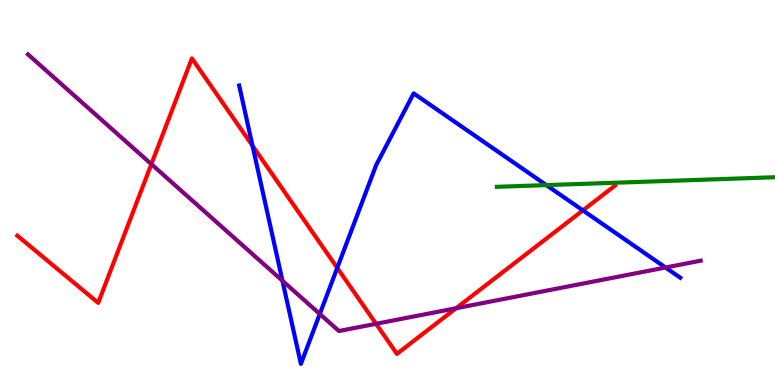[{'lines': ['blue', 'red'], 'intersections': [{'x': 3.26, 'y': 6.21}, {'x': 4.35, 'y': 3.04}, {'x': 7.52, 'y': 4.54}]}, {'lines': ['green', 'red'], 'intersections': []}, {'lines': ['purple', 'red'], 'intersections': [{'x': 1.95, 'y': 5.74}, {'x': 4.85, 'y': 1.59}, {'x': 5.89, 'y': 1.99}]}, {'lines': ['blue', 'green'], 'intersections': [{'x': 7.05, 'y': 5.19}]}, {'lines': ['blue', 'purple'], 'intersections': [{'x': 3.64, 'y': 2.71}, {'x': 4.13, 'y': 1.84}, {'x': 8.59, 'y': 3.05}]}, {'lines': ['green', 'purple'], 'intersections': []}]